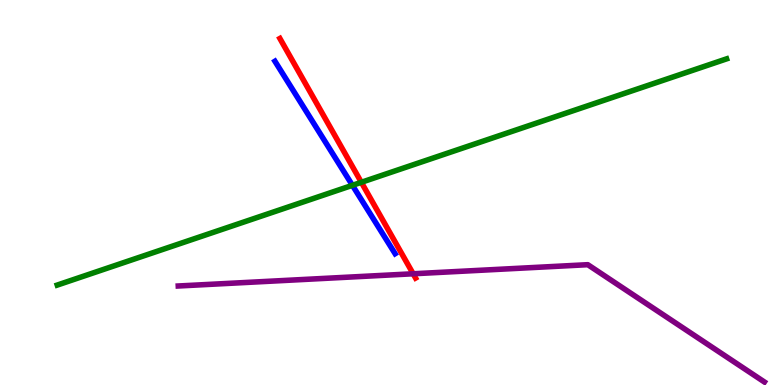[{'lines': ['blue', 'red'], 'intersections': []}, {'lines': ['green', 'red'], 'intersections': [{'x': 4.66, 'y': 5.26}]}, {'lines': ['purple', 'red'], 'intersections': [{'x': 5.33, 'y': 2.89}]}, {'lines': ['blue', 'green'], 'intersections': [{'x': 4.55, 'y': 5.19}]}, {'lines': ['blue', 'purple'], 'intersections': []}, {'lines': ['green', 'purple'], 'intersections': []}]